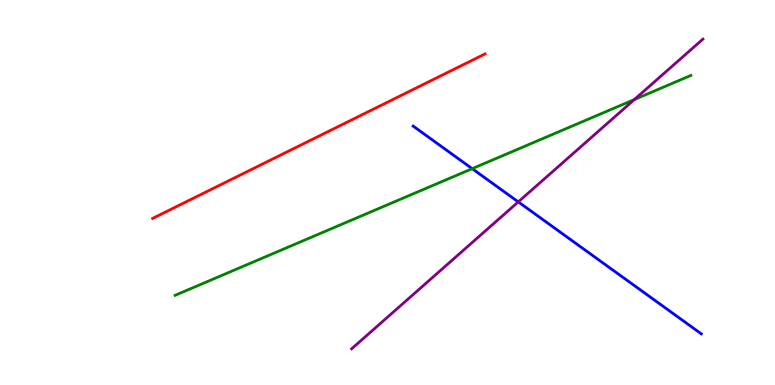[{'lines': ['blue', 'red'], 'intersections': []}, {'lines': ['green', 'red'], 'intersections': []}, {'lines': ['purple', 'red'], 'intersections': []}, {'lines': ['blue', 'green'], 'intersections': [{'x': 6.09, 'y': 5.62}]}, {'lines': ['blue', 'purple'], 'intersections': [{'x': 6.69, 'y': 4.76}]}, {'lines': ['green', 'purple'], 'intersections': [{'x': 8.19, 'y': 7.41}]}]